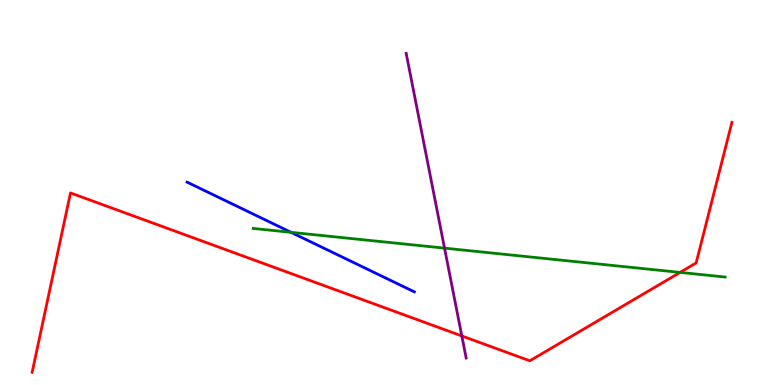[{'lines': ['blue', 'red'], 'intersections': []}, {'lines': ['green', 'red'], 'intersections': [{'x': 8.78, 'y': 2.92}]}, {'lines': ['purple', 'red'], 'intersections': [{'x': 5.96, 'y': 1.27}]}, {'lines': ['blue', 'green'], 'intersections': [{'x': 3.76, 'y': 3.97}]}, {'lines': ['blue', 'purple'], 'intersections': []}, {'lines': ['green', 'purple'], 'intersections': [{'x': 5.74, 'y': 3.55}]}]